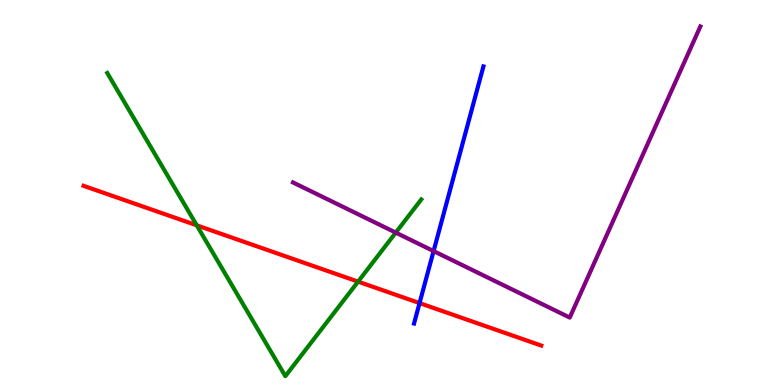[{'lines': ['blue', 'red'], 'intersections': [{'x': 5.41, 'y': 2.13}]}, {'lines': ['green', 'red'], 'intersections': [{'x': 2.54, 'y': 4.15}, {'x': 4.62, 'y': 2.68}]}, {'lines': ['purple', 'red'], 'intersections': []}, {'lines': ['blue', 'green'], 'intersections': []}, {'lines': ['blue', 'purple'], 'intersections': [{'x': 5.59, 'y': 3.48}]}, {'lines': ['green', 'purple'], 'intersections': [{'x': 5.11, 'y': 3.96}]}]